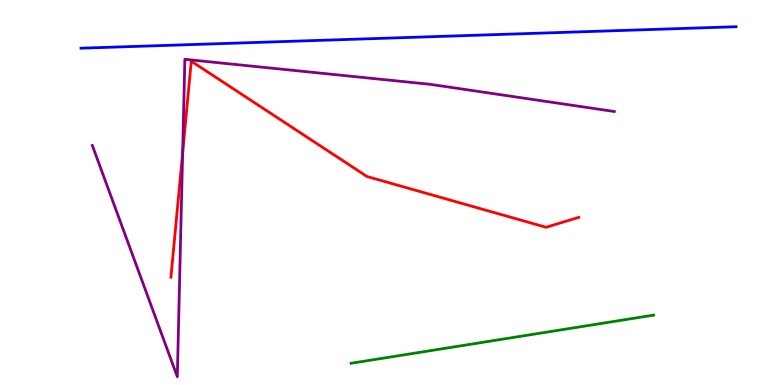[{'lines': ['blue', 'red'], 'intersections': []}, {'lines': ['green', 'red'], 'intersections': []}, {'lines': ['purple', 'red'], 'intersections': [{'x': 2.36, 'y': 6.03}]}, {'lines': ['blue', 'green'], 'intersections': []}, {'lines': ['blue', 'purple'], 'intersections': []}, {'lines': ['green', 'purple'], 'intersections': []}]